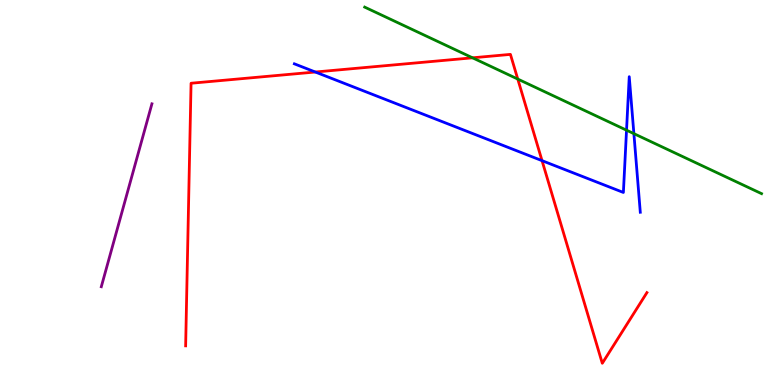[{'lines': ['blue', 'red'], 'intersections': [{'x': 4.07, 'y': 8.13}, {'x': 6.99, 'y': 5.83}]}, {'lines': ['green', 'red'], 'intersections': [{'x': 6.1, 'y': 8.5}, {'x': 6.68, 'y': 7.95}]}, {'lines': ['purple', 'red'], 'intersections': []}, {'lines': ['blue', 'green'], 'intersections': [{'x': 8.08, 'y': 6.62}, {'x': 8.18, 'y': 6.53}]}, {'lines': ['blue', 'purple'], 'intersections': []}, {'lines': ['green', 'purple'], 'intersections': []}]